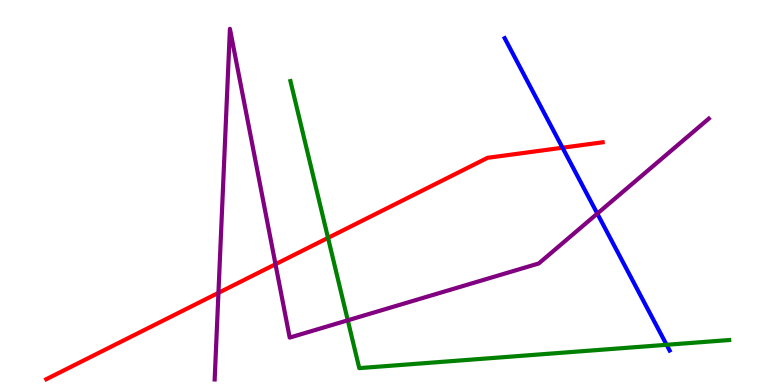[{'lines': ['blue', 'red'], 'intersections': [{'x': 7.26, 'y': 6.16}]}, {'lines': ['green', 'red'], 'intersections': [{'x': 4.23, 'y': 3.82}]}, {'lines': ['purple', 'red'], 'intersections': [{'x': 2.82, 'y': 2.39}, {'x': 3.55, 'y': 3.14}]}, {'lines': ['blue', 'green'], 'intersections': [{'x': 8.6, 'y': 1.04}]}, {'lines': ['blue', 'purple'], 'intersections': [{'x': 7.71, 'y': 4.45}]}, {'lines': ['green', 'purple'], 'intersections': [{'x': 4.49, 'y': 1.68}]}]